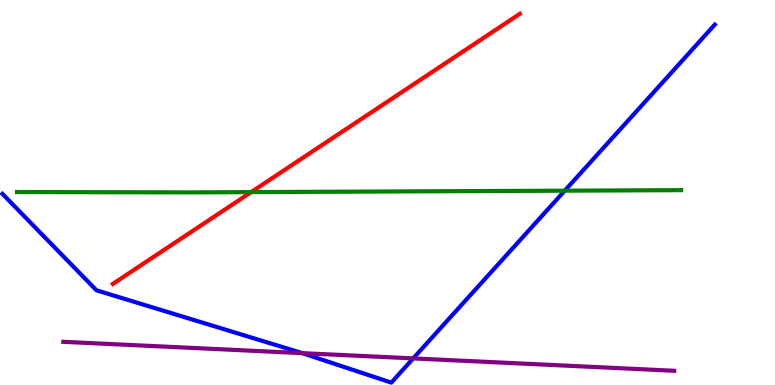[{'lines': ['blue', 'red'], 'intersections': []}, {'lines': ['green', 'red'], 'intersections': [{'x': 3.24, 'y': 5.01}]}, {'lines': ['purple', 'red'], 'intersections': []}, {'lines': ['blue', 'green'], 'intersections': [{'x': 7.29, 'y': 5.05}]}, {'lines': ['blue', 'purple'], 'intersections': [{'x': 3.9, 'y': 0.828}, {'x': 5.33, 'y': 0.691}]}, {'lines': ['green', 'purple'], 'intersections': []}]